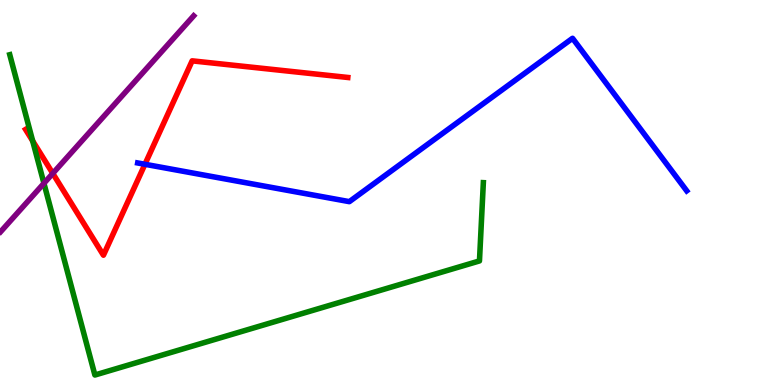[{'lines': ['blue', 'red'], 'intersections': [{'x': 1.87, 'y': 5.73}]}, {'lines': ['green', 'red'], 'intersections': [{'x': 0.422, 'y': 6.34}]}, {'lines': ['purple', 'red'], 'intersections': [{'x': 0.681, 'y': 5.5}]}, {'lines': ['blue', 'green'], 'intersections': []}, {'lines': ['blue', 'purple'], 'intersections': []}, {'lines': ['green', 'purple'], 'intersections': [{'x': 0.567, 'y': 5.24}]}]